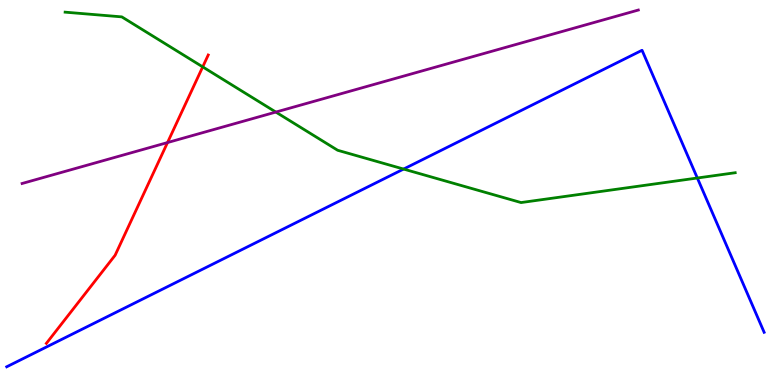[{'lines': ['blue', 'red'], 'intersections': []}, {'lines': ['green', 'red'], 'intersections': [{'x': 2.62, 'y': 8.26}]}, {'lines': ['purple', 'red'], 'intersections': [{'x': 2.16, 'y': 6.3}]}, {'lines': ['blue', 'green'], 'intersections': [{'x': 5.21, 'y': 5.61}, {'x': 9.0, 'y': 5.38}]}, {'lines': ['blue', 'purple'], 'intersections': []}, {'lines': ['green', 'purple'], 'intersections': [{'x': 3.56, 'y': 7.09}]}]